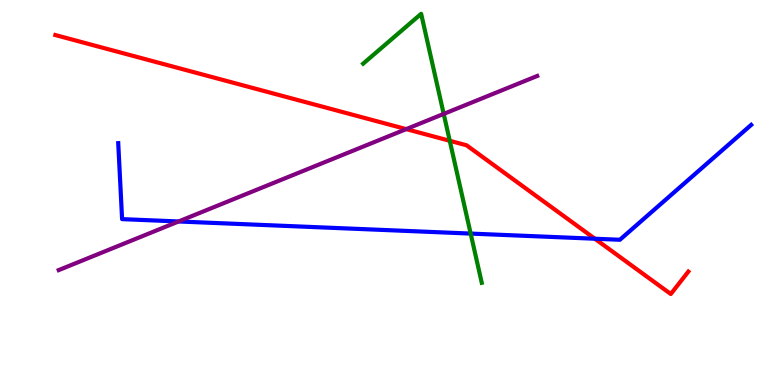[{'lines': ['blue', 'red'], 'intersections': [{'x': 7.68, 'y': 3.8}]}, {'lines': ['green', 'red'], 'intersections': [{'x': 5.8, 'y': 6.34}]}, {'lines': ['purple', 'red'], 'intersections': [{'x': 5.24, 'y': 6.65}]}, {'lines': ['blue', 'green'], 'intersections': [{'x': 6.07, 'y': 3.93}]}, {'lines': ['blue', 'purple'], 'intersections': [{'x': 2.3, 'y': 4.25}]}, {'lines': ['green', 'purple'], 'intersections': [{'x': 5.73, 'y': 7.04}]}]